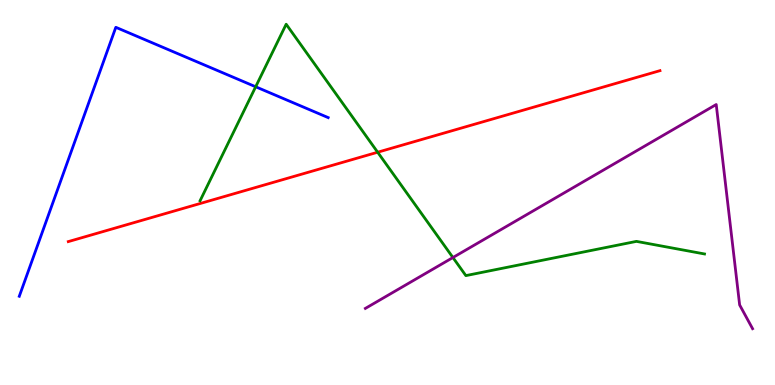[{'lines': ['blue', 'red'], 'intersections': []}, {'lines': ['green', 'red'], 'intersections': [{'x': 4.87, 'y': 6.05}]}, {'lines': ['purple', 'red'], 'intersections': []}, {'lines': ['blue', 'green'], 'intersections': [{'x': 3.3, 'y': 7.75}]}, {'lines': ['blue', 'purple'], 'intersections': []}, {'lines': ['green', 'purple'], 'intersections': [{'x': 5.84, 'y': 3.31}]}]